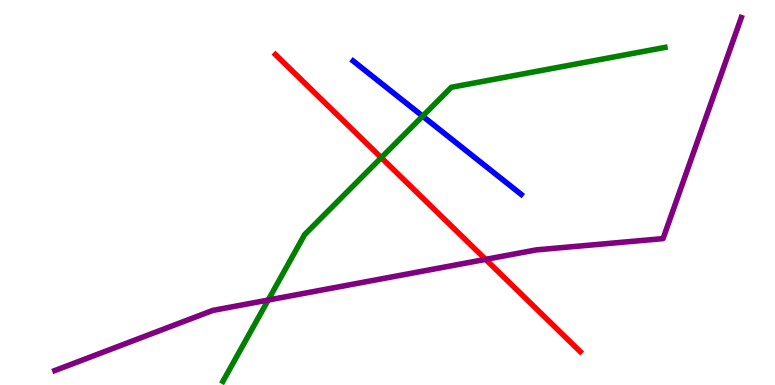[{'lines': ['blue', 'red'], 'intersections': []}, {'lines': ['green', 'red'], 'intersections': [{'x': 4.92, 'y': 5.9}]}, {'lines': ['purple', 'red'], 'intersections': [{'x': 6.27, 'y': 3.26}]}, {'lines': ['blue', 'green'], 'intersections': [{'x': 5.45, 'y': 6.98}]}, {'lines': ['blue', 'purple'], 'intersections': []}, {'lines': ['green', 'purple'], 'intersections': [{'x': 3.46, 'y': 2.21}]}]